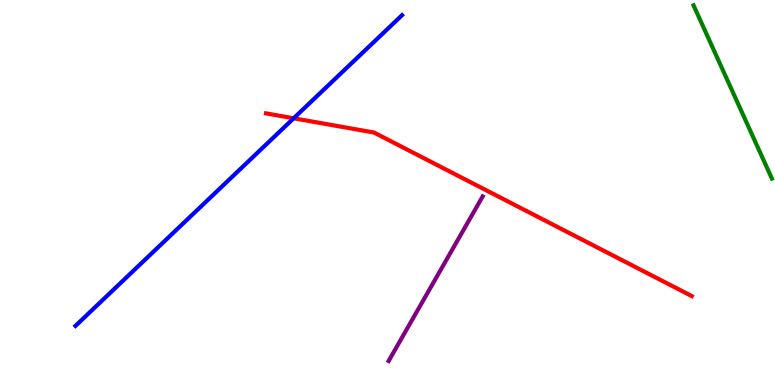[{'lines': ['blue', 'red'], 'intersections': [{'x': 3.79, 'y': 6.93}]}, {'lines': ['green', 'red'], 'intersections': []}, {'lines': ['purple', 'red'], 'intersections': []}, {'lines': ['blue', 'green'], 'intersections': []}, {'lines': ['blue', 'purple'], 'intersections': []}, {'lines': ['green', 'purple'], 'intersections': []}]